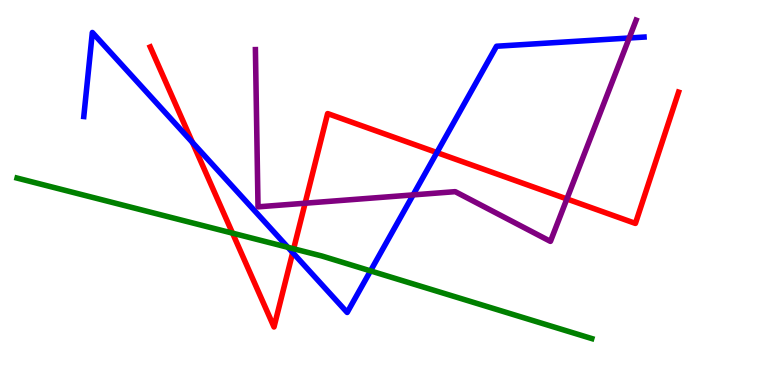[{'lines': ['blue', 'red'], 'intersections': [{'x': 2.48, 'y': 6.3}, {'x': 3.78, 'y': 3.44}, {'x': 5.64, 'y': 6.04}]}, {'lines': ['green', 'red'], 'intersections': [{'x': 3.0, 'y': 3.94}, {'x': 3.79, 'y': 3.54}]}, {'lines': ['purple', 'red'], 'intersections': [{'x': 3.94, 'y': 4.72}, {'x': 7.31, 'y': 4.83}]}, {'lines': ['blue', 'green'], 'intersections': [{'x': 3.71, 'y': 3.58}, {'x': 4.78, 'y': 2.96}]}, {'lines': ['blue', 'purple'], 'intersections': [{'x': 5.33, 'y': 4.94}, {'x': 8.12, 'y': 9.01}]}, {'lines': ['green', 'purple'], 'intersections': []}]